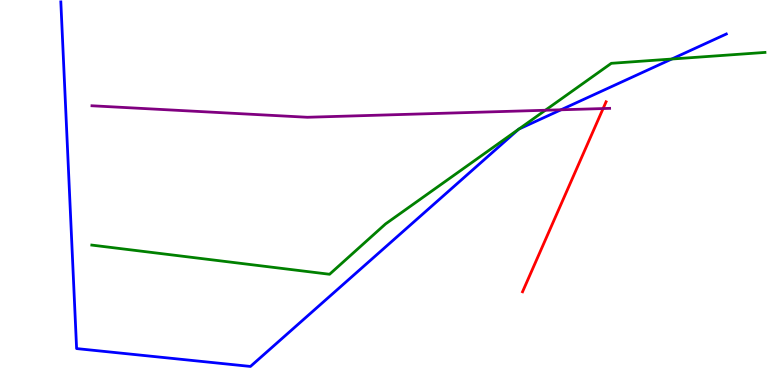[{'lines': ['blue', 'red'], 'intersections': []}, {'lines': ['green', 'red'], 'intersections': []}, {'lines': ['purple', 'red'], 'intersections': [{'x': 7.78, 'y': 7.18}]}, {'lines': ['blue', 'green'], 'intersections': [{'x': 6.69, 'y': 6.64}, {'x': 6.69, 'y': 6.65}, {'x': 8.67, 'y': 8.47}]}, {'lines': ['blue', 'purple'], 'intersections': [{'x': 7.24, 'y': 7.15}]}, {'lines': ['green', 'purple'], 'intersections': [{'x': 7.04, 'y': 7.14}]}]